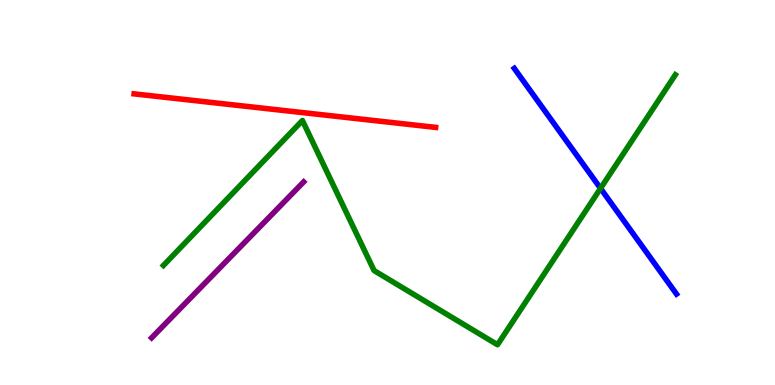[{'lines': ['blue', 'red'], 'intersections': []}, {'lines': ['green', 'red'], 'intersections': []}, {'lines': ['purple', 'red'], 'intersections': []}, {'lines': ['blue', 'green'], 'intersections': [{'x': 7.75, 'y': 5.11}]}, {'lines': ['blue', 'purple'], 'intersections': []}, {'lines': ['green', 'purple'], 'intersections': []}]